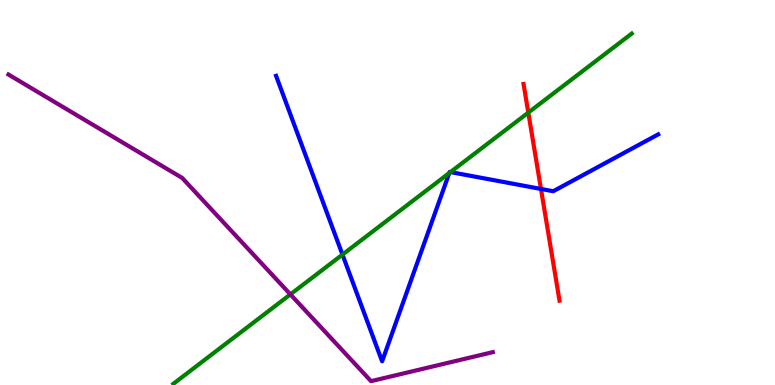[{'lines': ['blue', 'red'], 'intersections': [{'x': 6.98, 'y': 5.09}]}, {'lines': ['green', 'red'], 'intersections': [{'x': 6.82, 'y': 7.08}]}, {'lines': ['purple', 'red'], 'intersections': []}, {'lines': ['blue', 'green'], 'intersections': [{'x': 4.42, 'y': 3.39}, {'x': 5.8, 'y': 5.51}, {'x': 5.81, 'y': 5.53}]}, {'lines': ['blue', 'purple'], 'intersections': []}, {'lines': ['green', 'purple'], 'intersections': [{'x': 3.75, 'y': 2.35}]}]